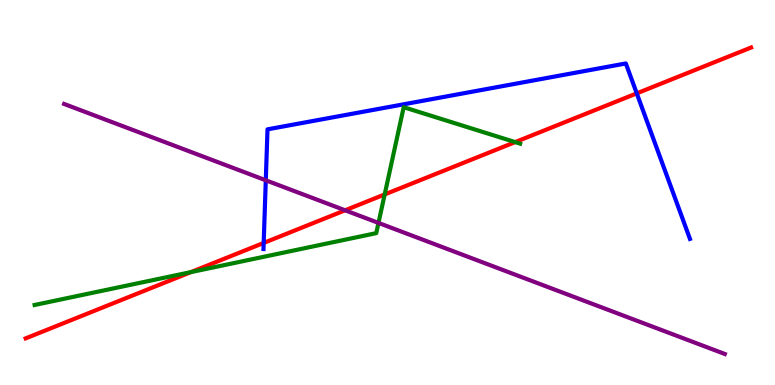[{'lines': ['blue', 'red'], 'intersections': [{'x': 3.4, 'y': 3.69}, {'x': 8.22, 'y': 7.58}]}, {'lines': ['green', 'red'], 'intersections': [{'x': 2.46, 'y': 2.93}, {'x': 4.96, 'y': 4.95}, {'x': 6.65, 'y': 6.31}]}, {'lines': ['purple', 'red'], 'intersections': [{'x': 4.45, 'y': 4.54}]}, {'lines': ['blue', 'green'], 'intersections': []}, {'lines': ['blue', 'purple'], 'intersections': [{'x': 3.43, 'y': 5.32}]}, {'lines': ['green', 'purple'], 'intersections': [{'x': 4.88, 'y': 4.21}]}]